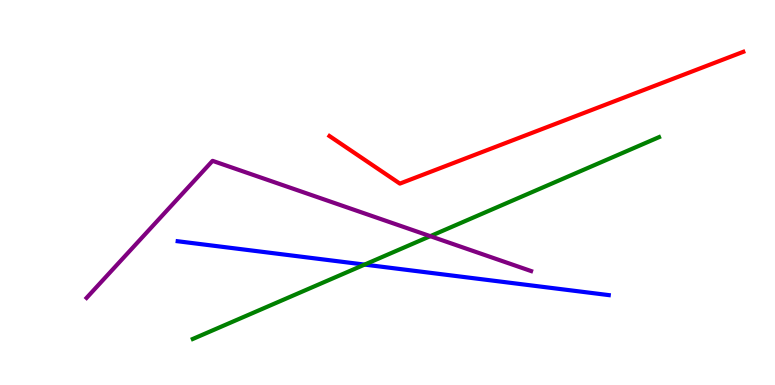[{'lines': ['blue', 'red'], 'intersections': []}, {'lines': ['green', 'red'], 'intersections': []}, {'lines': ['purple', 'red'], 'intersections': []}, {'lines': ['blue', 'green'], 'intersections': [{'x': 4.7, 'y': 3.13}]}, {'lines': ['blue', 'purple'], 'intersections': []}, {'lines': ['green', 'purple'], 'intersections': [{'x': 5.55, 'y': 3.87}]}]